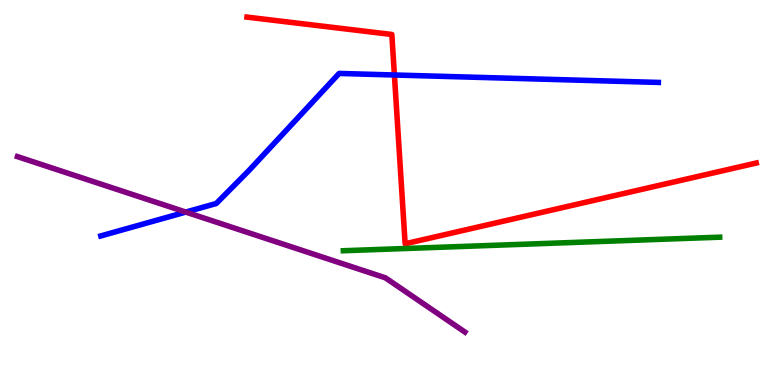[{'lines': ['blue', 'red'], 'intersections': [{'x': 5.09, 'y': 8.05}]}, {'lines': ['green', 'red'], 'intersections': []}, {'lines': ['purple', 'red'], 'intersections': []}, {'lines': ['blue', 'green'], 'intersections': []}, {'lines': ['blue', 'purple'], 'intersections': [{'x': 2.4, 'y': 4.49}]}, {'lines': ['green', 'purple'], 'intersections': []}]